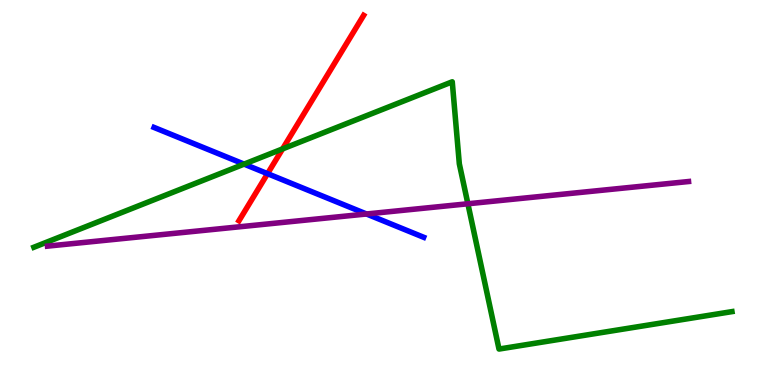[{'lines': ['blue', 'red'], 'intersections': [{'x': 3.45, 'y': 5.49}]}, {'lines': ['green', 'red'], 'intersections': [{'x': 3.65, 'y': 6.13}]}, {'lines': ['purple', 'red'], 'intersections': []}, {'lines': ['blue', 'green'], 'intersections': [{'x': 3.15, 'y': 5.74}]}, {'lines': ['blue', 'purple'], 'intersections': [{'x': 4.73, 'y': 4.44}]}, {'lines': ['green', 'purple'], 'intersections': [{'x': 6.04, 'y': 4.71}]}]